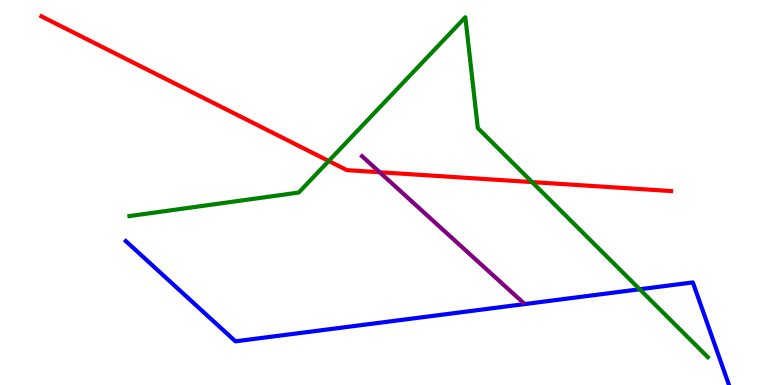[{'lines': ['blue', 'red'], 'intersections': []}, {'lines': ['green', 'red'], 'intersections': [{'x': 4.24, 'y': 5.82}, {'x': 6.87, 'y': 5.27}]}, {'lines': ['purple', 'red'], 'intersections': [{'x': 4.9, 'y': 5.53}]}, {'lines': ['blue', 'green'], 'intersections': [{'x': 8.25, 'y': 2.49}]}, {'lines': ['blue', 'purple'], 'intersections': []}, {'lines': ['green', 'purple'], 'intersections': []}]